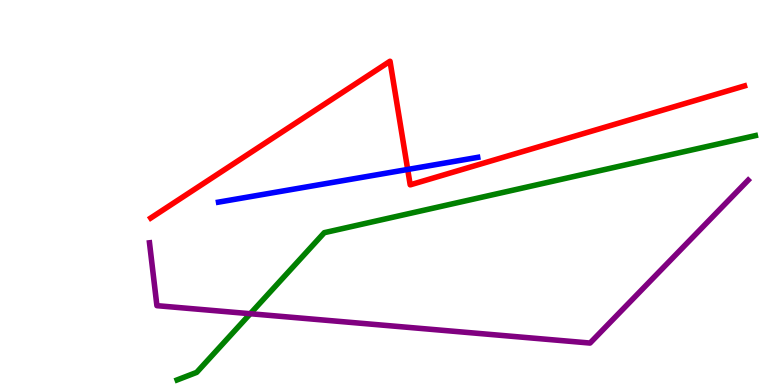[{'lines': ['blue', 'red'], 'intersections': [{'x': 5.26, 'y': 5.6}]}, {'lines': ['green', 'red'], 'intersections': []}, {'lines': ['purple', 'red'], 'intersections': []}, {'lines': ['blue', 'green'], 'intersections': []}, {'lines': ['blue', 'purple'], 'intersections': []}, {'lines': ['green', 'purple'], 'intersections': [{'x': 3.23, 'y': 1.85}]}]